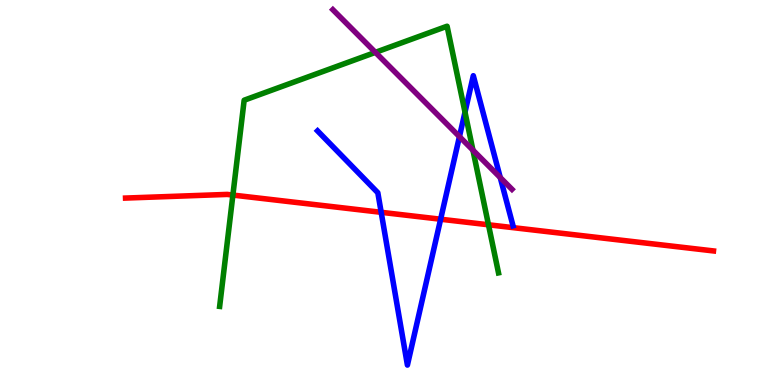[{'lines': ['blue', 'red'], 'intersections': [{'x': 4.92, 'y': 4.49}, {'x': 5.69, 'y': 4.31}]}, {'lines': ['green', 'red'], 'intersections': [{'x': 3.0, 'y': 4.93}, {'x': 6.3, 'y': 4.16}]}, {'lines': ['purple', 'red'], 'intersections': []}, {'lines': ['blue', 'green'], 'intersections': [{'x': 6.0, 'y': 7.09}]}, {'lines': ['blue', 'purple'], 'intersections': [{'x': 5.93, 'y': 6.45}, {'x': 6.45, 'y': 5.39}]}, {'lines': ['green', 'purple'], 'intersections': [{'x': 4.84, 'y': 8.64}, {'x': 6.1, 'y': 6.1}]}]